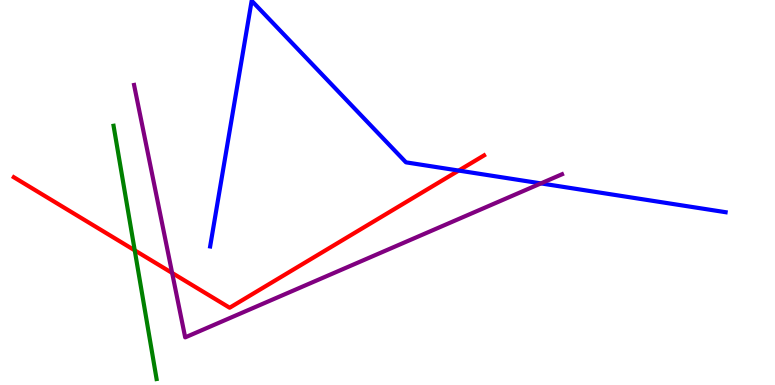[{'lines': ['blue', 'red'], 'intersections': [{'x': 5.92, 'y': 5.57}]}, {'lines': ['green', 'red'], 'intersections': [{'x': 1.74, 'y': 3.5}]}, {'lines': ['purple', 'red'], 'intersections': [{'x': 2.22, 'y': 2.91}]}, {'lines': ['blue', 'green'], 'intersections': []}, {'lines': ['blue', 'purple'], 'intersections': [{'x': 6.98, 'y': 5.24}]}, {'lines': ['green', 'purple'], 'intersections': []}]